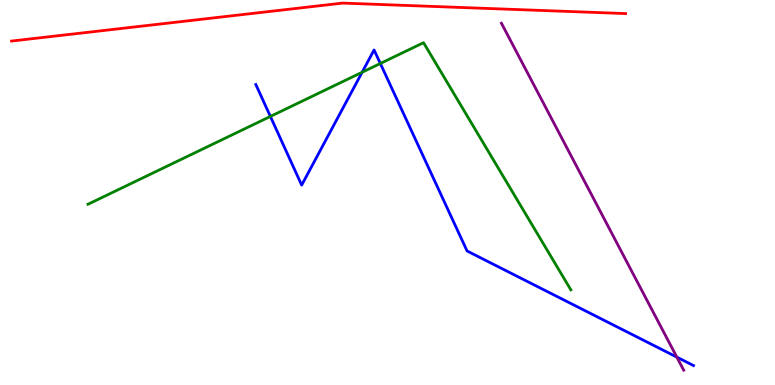[{'lines': ['blue', 'red'], 'intersections': []}, {'lines': ['green', 'red'], 'intersections': []}, {'lines': ['purple', 'red'], 'intersections': []}, {'lines': ['blue', 'green'], 'intersections': [{'x': 3.49, 'y': 6.98}, {'x': 4.67, 'y': 8.12}, {'x': 4.91, 'y': 8.35}]}, {'lines': ['blue', 'purple'], 'intersections': [{'x': 8.73, 'y': 0.724}]}, {'lines': ['green', 'purple'], 'intersections': []}]